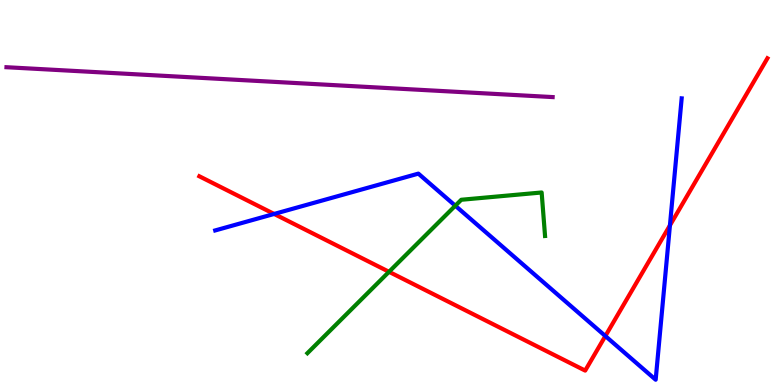[{'lines': ['blue', 'red'], 'intersections': [{'x': 3.54, 'y': 4.44}, {'x': 7.81, 'y': 1.27}, {'x': 8.64, 'y': 4.15}]}, {'lines': ['green', 'red'], 'intersections': [{'x': 5.02, 'y': 2.94}]}, {'lines': ['purple', 'red'], 'intersections': []}, {'lines': ['blue', 'green'], 'intersections': [{'x': 5.87, 'y': 4.66}]}, {'lines': ['blue', 'purple'], 'intersections': []}, {'lines': ['green', 'purple'], 'intersections': []}]